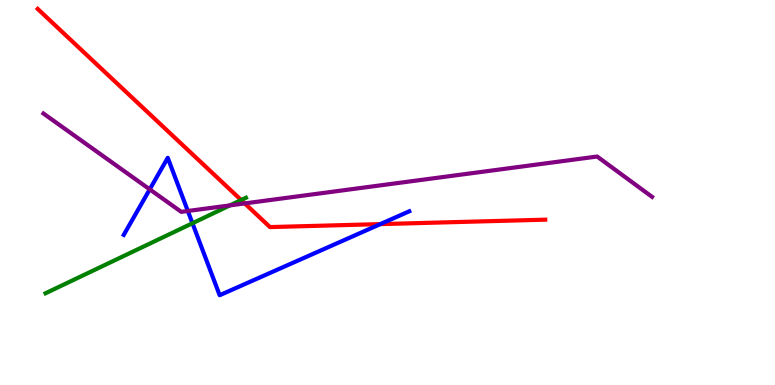[{'lines': ['blue', 'red'], 'intersections': [{'x': 4.91, 'y': 4.18}]}, {'lines': ['green', 'red'], 'intersections': [{'x': 3.11, 'y': 4.8}]}, {'lines': ['purple', 'red'], 'intersections': [{'x': 3.16, 'y': 4.72}]}, {'lines': ['blue', 'green'], 'intersections': [{'x': 2.48, 'y': 4.2}]}, {'lines': ['blue', 'purple'], 'intersections': [{'x': 1.93, 'y': 5.08}, {'x': 2.42, 'y': 4.52}]}, {'lines': ['green', 'purple'], 'intersections': [{'x': 2.97, 'y': 4.67}]}]